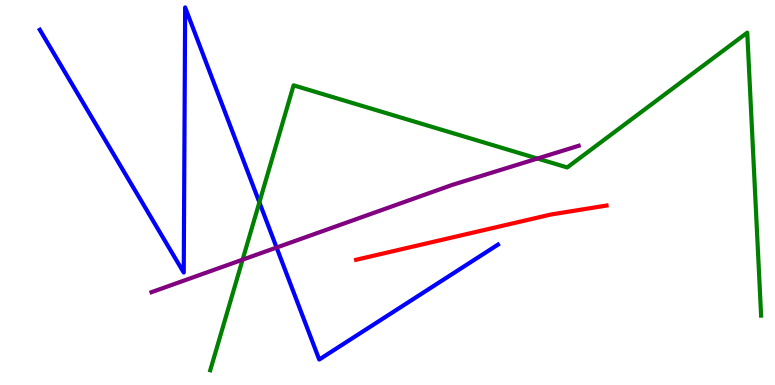[{'lines': ['blue', 'red'], 'intersections': []}, {'lines': ['green', 'red'], 'intersections': []}, {'lines': ['purple', 'red'], 'intersections': []}, {'lines': ['blue', 'green'], 'intersections': [{'x': 3.35, 'y': 4.74}]}, {'lines': ['blue', 'purple'], 'intersections': [{'x': 3.57, 'y': 3.57}]}, {'lines': ['green', 'purple'], 'intersections': [{'x': 3.13, 'y': 3.26}, {'x': 6.94, 'y': 5.88}]}]